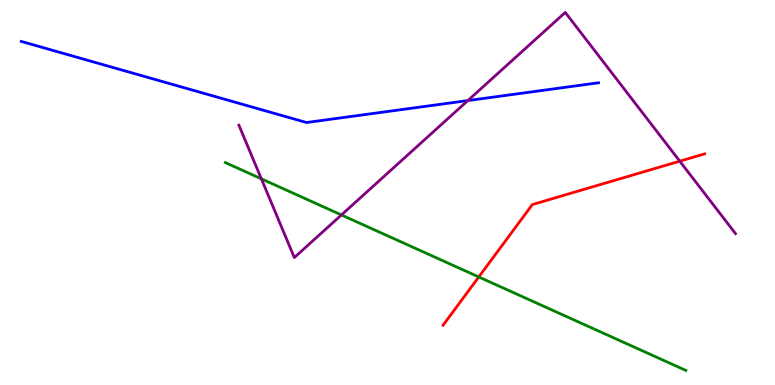[{'lines': ['blue', 'red'], 'intersections': []}, {'lines': ['green', 'red'], 'intersections': [{'x': 6.18, 'y': 2.81}]}, {'lines': ['purple', 'red'], 'intersections': [{'x': 8.77, 'y': 5.81}]}, {'lines': ['blue', 'green'], 'intersections': []}, {'lines': ['blue', 'purple'], 'intersections': [{'x': 6.04, 'y': 7.39}]}, {'lines': ['green', 'purple'], 'intersections': [{'x': 3.37, 'y': 5.36}, {'x': 4.41, 'y': 4.42}]}]